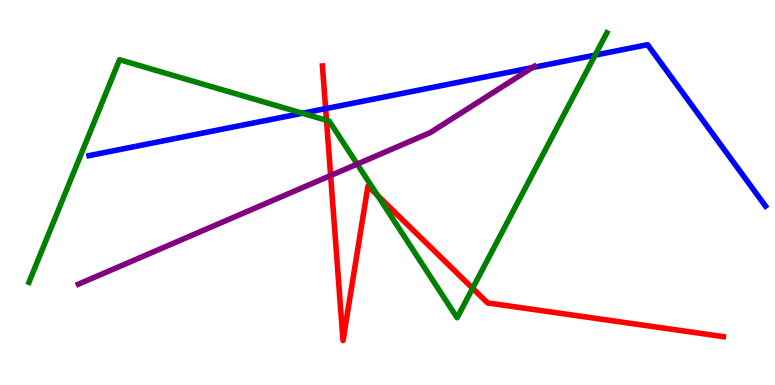[{'lines': ['blue', 'red'], 'intersections': [{'x': 4.2, 'y': 7.18}]}, {'lines': ['green', 'red'], 'intersections': [{'x': 4.21, 'y': 6.88}, {'x': 4.87, 'y': 4.92}, {'x': 6.1, 'y': 2.51}]}, {'lines': ['purple', 'red'], 'intersections': [{'x': 4.27, 'y': 5.44}]}, {'lines': ['blue', 'green'], 'intersections': [{'x': 3.9, 'y': 7.06}, {'x': 7.68, 'y': 8.57}]}, {'lines': ['blue', 'purple'], 'intersections': [{'x': 6.87, 'y': 8.24}]}, {'lines': ['green', 'purple'], 'intersections': [{'x': 4.61, 'y': 5.74}]}]